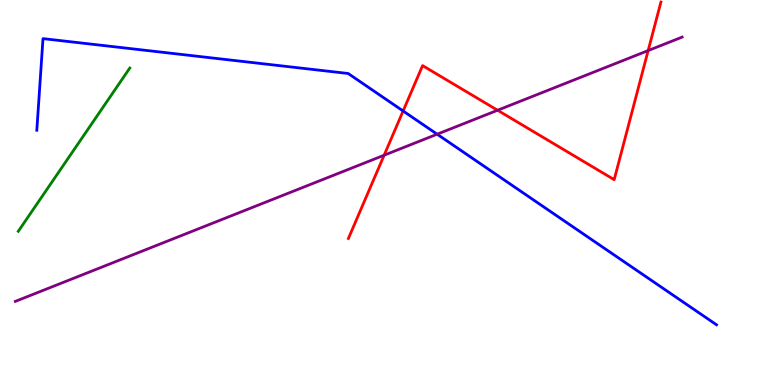[{'lines': ['blue', 'red'], 'intersections': [{'x': 5.2, 'y': 7.12}]}, {'lines': ['green', 'red'], 'intersections': []}, {'lines': ['purple', 'red'], 'intersections': [{'x': 4.96, 'y': 5.97}, {'x': 6.42, 'y': 7.14}, {'x': 8.36, 'y': 8.69}]}, {'lines': ['blue', 'green'], 'intersections': []}, {'lines': ['blue', 'purple'], 'intersections': [{'x': 5.64, 'y': 6.51}]}, {'lines': ['green', 'purple'], 'intersections': []}]